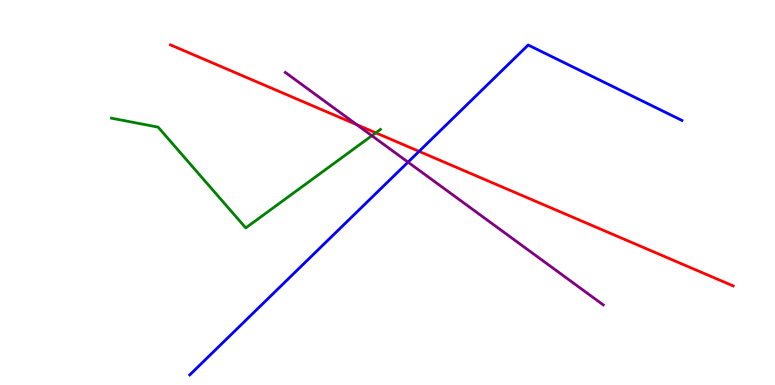[{'lines': ['blue', 'red'], 'intersections': [{'x': 5.41, 'y': 6.07}]}, {'lines': ['green', 'red'], 'intersections': [{'x': 4.85, 'y': 6.55}]}, {'lines': ['purple', 'red'], 'intersections': [{'x': 4.6, 'y': 6.76}]}, {'lines': ['blue', 'green'], 'intersections': []}, {'lines': ['blue', 'purple'], 'intersections': [{'x': 5.26, 'y': 5.79}]}, {'lines': ['green', 'purple'], 'intersections': [{'x': 4.8, 'y': 6.47}]}]